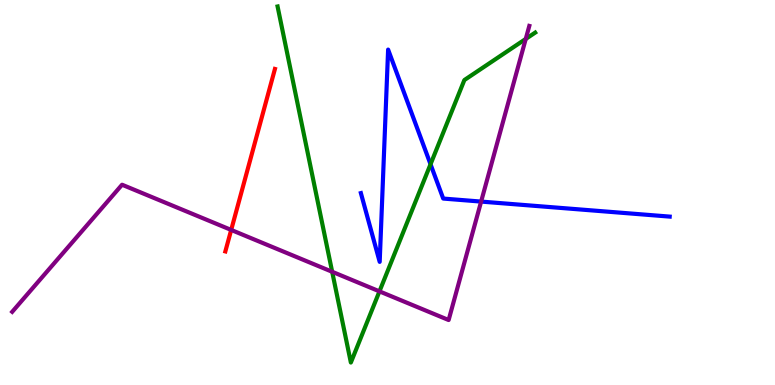[{'lines': ['blue', 'red'], 'intersections': []}, {'lines': ['green', 'red'], 'intersections': []}, {'lines': ['purple', 'red'], 'intersections': [{'x': 2.98, 'y': 4.03}]}, {'lines': ['blue', 'green'], 'intersections': [{'x': 5.56, 'y': 5.73}]}, {'lines': ['blue', 'purple'], 'intersections': [{'x': 6.21, 'y': 4.76}]}, {'lines': ['green', 'purple'], 'intersections': [{'x': 4.29, 'y': 2.94}, {'x': 4.9, 'y': 2.43}, {'x': 6.78, 'y': 8.99}]}]